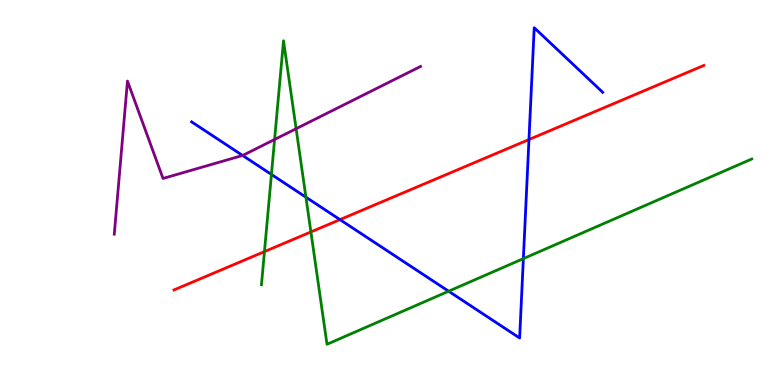[{'lines': ['blue', 'red'], 'intersections': [{'x': 4.39, 'y': 4.3}, {'x': 6.83, 'y': 6.38}]}, {'lines': ['green', 'red'], 'intersections': [{'x': 3.41, 'y': 3.46}, {'x': 4.01, 'y': 3.98}]}, {'lines': ['purple', 'red'], 'intersections': []}, {'lines': ['blue', 'green'], 'intersections': [{'x': 3.5, 'y': 5.47}, {'x': 3.95, 'y': 4.88}, {'x': 5.79, 'y': 2.44}, {'x': 6.75, 'y': 3.28}]}, {'lines': ['blue', 'purple'], 'intersections': [{'x': 3.13, 'y': 5.96}]}, {'lines': ['green', 'purple'], 'intersections': [{'x': 3.54, 'y': 6.38}, {'x': 3.82, 'y': 6.66}]}]